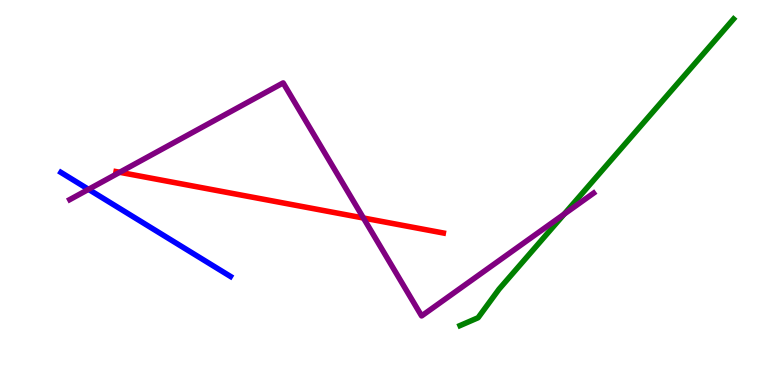[{'lines': ['blue', 'red'], 'intersections': []}, {'lines': ['green', 'red'], 'intersections': []}, {'lines': ['purple', 'red'], 'intersections': [{'x': 1.54, 'y': 5.52}, {'x': 4.69, 'y': 4.34}]}, {'lines': ['blue', 'green'], 'intersections': []}, {'lines': ['blue', 'purple'], 'intersections': [{'x': 1.14, 'y': 5.08}]}, {'lines': ['green', 'purple'], 'intersections': [{'x': 7.28, 'y': 4.44}]}]